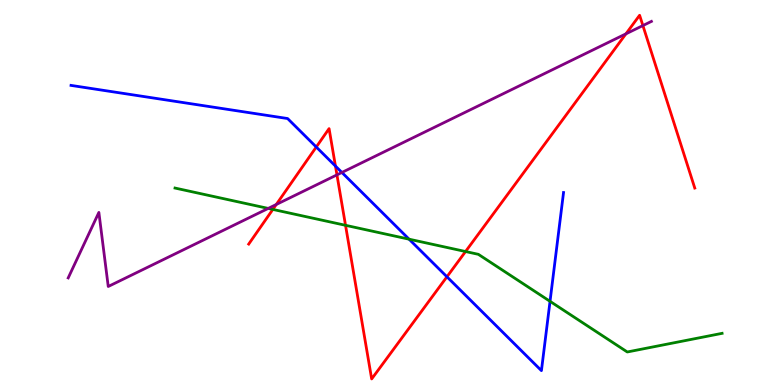[{'lines': ['blue', 'red'], 'intersections': [{'x': 4.08, 'y': 6.18}, {'x': 4.33, 'y': 5.69}, {'x': 5.77, 'y': 2.81}]}, {'lines': ['green', 'red'], 'intersections': [{'x': 3.52, 'y': 4.56}, {'x': 4.46, 'y': 4.15}, {'x': 6.01, 'y': 3.47}]}, {'lines': ['purple', 'red'], 'intersections': [{'x': 3.56, 'y': 4.69}, {'x': 4.35, 'y': 5.46}, {'x': 8.08, 'y': 9.12}, {'x': 8.3, 'y': 9.34}]}, {'lines': ['blue', 'green'], 'intersections': [{'x': 5.28, 'y': 3.79}, {'x': 7.1, 'y': 2.17}]}, {'lines': ['blue', 'purple'], 'intersections': [{'x': 4.41, 'y': 5.52}]}, {'lines': ['green', 'purple'], 'intersections': [{'x': 3.46, 'y': 4.59}]}]